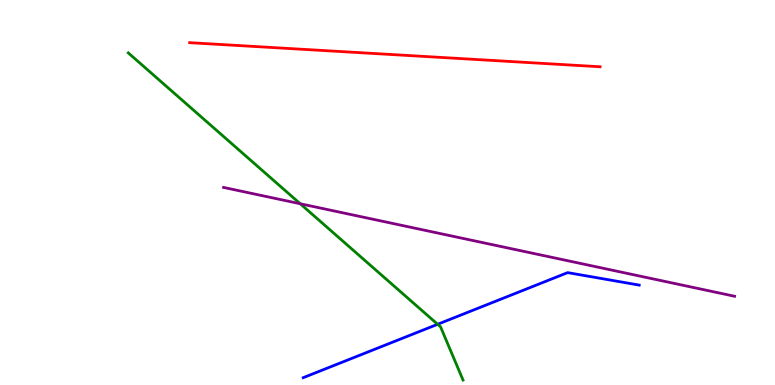[{'lines': ['blue', 'red'], 'intersections': []}, {'lines': ['green', 'red'], 'intersections': []}, {'lines': ['purple', 'red'], 'intersections': []}, {'lines': ['blue', 'green'], 'intersections': [{'x': 5.65, 'y': 1.58}]}, {'lines': ['blue', 'purple'], 'intersections': []}, {'lines': ['green', 'purple'], 'intersections': [{'x': 3.87, 'y': 4.71}]}]